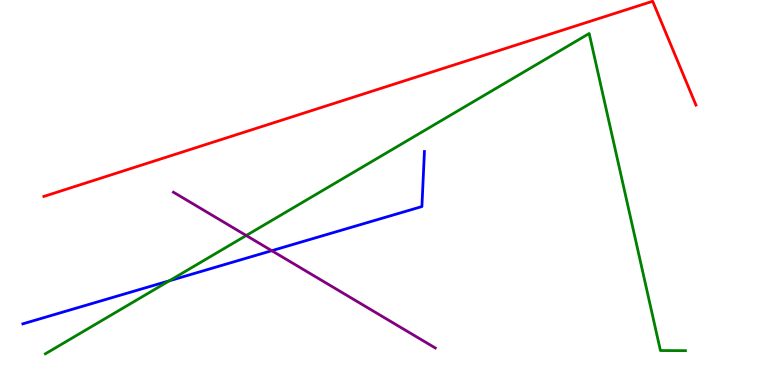[{'lines': ['blue', 'red'], 'intersections': []}, {'lines': ['green', 'red'], 'intersections': []}, {'lines': ['purple', 'red'], 'intersections': []}, {'lines': ['blue', 'green'], 'intersections': [{'x': 2.18, 'y': 2.71}]}, {'lines': ['blue', 'purple'], 'intersections': [{'x': 3.51, 'y': 3.49}]}, {'lines': ['green', 'purple'], 'intersections': [{'x': 3.18, 'y': 3.88}]}]